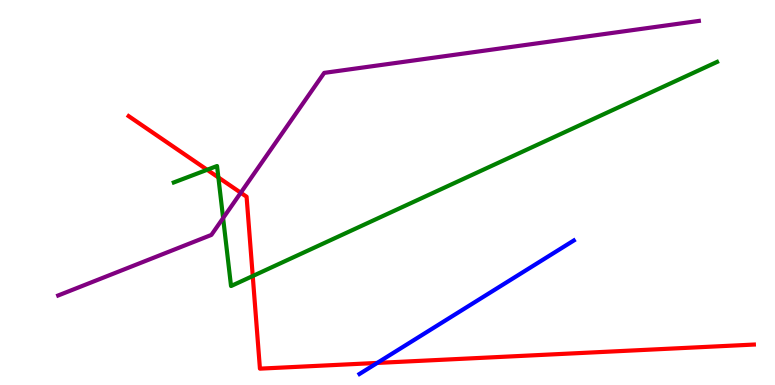[{'lines': ['blue', 'red'], 'intersections': [{'x': 4.87, 'y': 0.573}]}, {'lines': ['green', 'red'], 'intersections': [{'x': 2.67, 'y': 5.59}, {'x': 2.82, 'y': 5.39}, {'x': 3.26, 'y': 2.83}]}, {'lines': ['purple', 'red'], 'intersections': [{'x': 3.11, 'y': 4.99}]}, {'lines': ['blue', 'green'], 'intersections': []}, {'lines': ['blue', 'purple'], 'intersections': []}, {'lines': ['green', 'purple'], 'intersections': [{'x': 2.88, 'y': 4.34}]}]